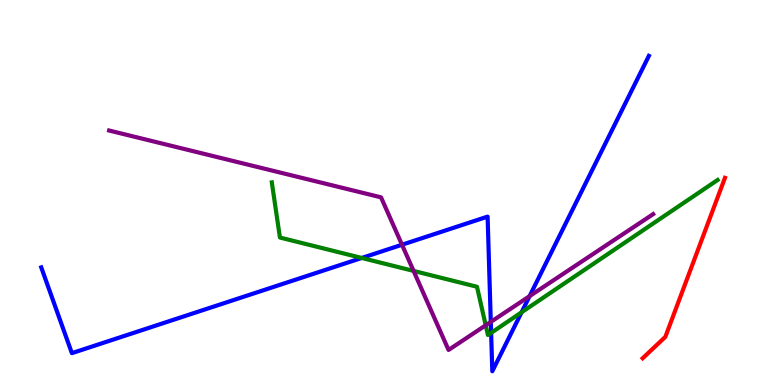[{'lines': ['blue', 'red'], 'intersections': []}, {'lines': ['green', 'red'], 'intersections': []}, {'lines': ['purple', 'red'], 'intersections': []}, {'lines': ['blue', 'green'], 'intersections': [{'x': 4.67, 'y': 3.3}, {'x': 6.34, 'y': 1.35}, {'x': 6.73, 'y': 1.89}]}, {'lines': ['blue', 'purple'], 'intersections': [{'x': 5.19, 'y': 3.64}, {'x': 6.33, 'y': 1.64}, {'x': 6.83, 'y': 2.31}]}, {'lines': ['green', 'purple'], 'intersections': [{'x': 5.34, 'y': 2.96}, {'x': 6.27, 'y': 1.55}]}]